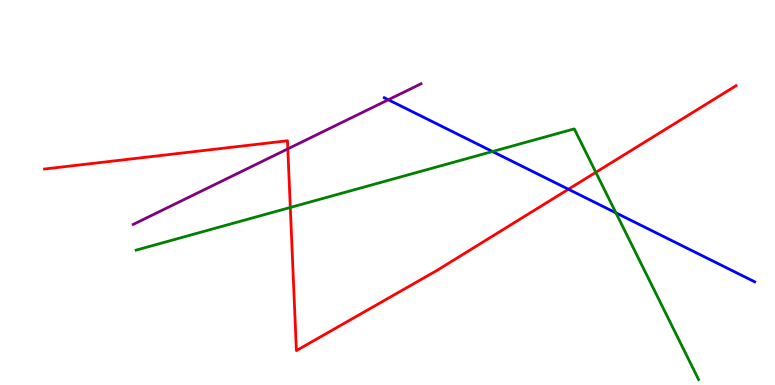[{'lines': ['blue', 'red'], 'intersections': [{'x': 7.33, 'y': 5.08}]}, {'lines': ['green', 'red'], 'intersections': [{'x': 3.75, 'y': 4.61}, {'x': 7.69, 'y': 5.52}]}, {'lines': ['purple', 'red'], 'intersections': [{'x': 3.71, 'y': 6.13}]}, {'lines': ['blue', 'green'], 'intersections': [{'x': 6.35, 'y': 6.06}, {'x': 7.95, 'y': 4.47}]}, {'lines': ['blue', 'purple'], 'intersections': [{'x': 5.01, 'y': 7.41}]}, {'lines': ['green', 'purple'], 'intersections': []}]